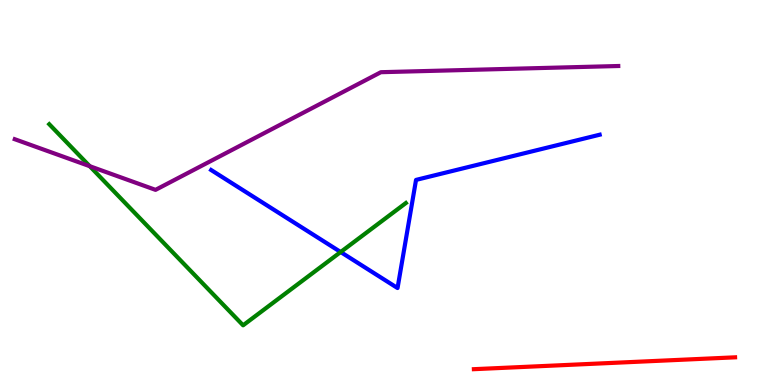[{'lines': ['blue', 'red'], 'intersections': []}, {'lines': ['green', 'red'], 'intersections': []}, {'lines': ['purple', 'red'], 'intersections': []}, {'lines': ['blue', 'green'], 'intersections': [{'x': 4.4, 'y': 3.45}]}, {'lines': ['blue', 'purple'], 'intersections': []}, {'lines': ['green', 'purple'], 'intersections': [{'x': 1.16, 'y': 5.68}]}]